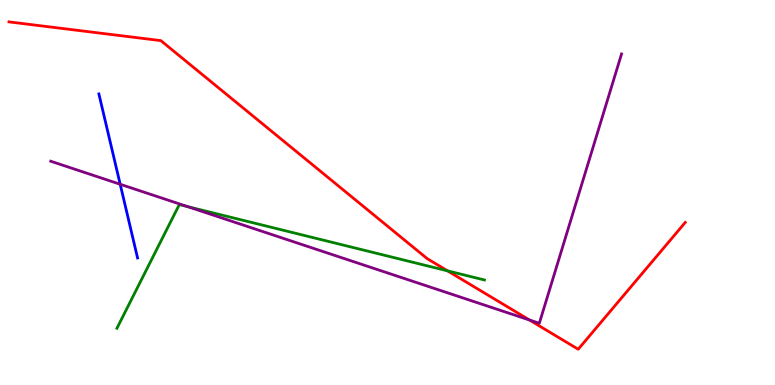[{'lines': ['blue', 'red'], 'intersections': []}, {'lines': ['green', 'red'], 'intersections': [{'x': 5.78, 'y': 2.96}]}, {'lines': ['purple', 'red'], 'intersections': [{'x': 6.83, 'y': 1.69}]}, {'lines': ['blue', 'green'], 'intersections': []}, {'lines': ['blue', 'purple'], 'intersections': [{'x': 1.55, 'y': 5.21}]}, {'lines': ['green', 'purple'], 'intersections': [{'x': 2.42, 'y': 4.63}]}]